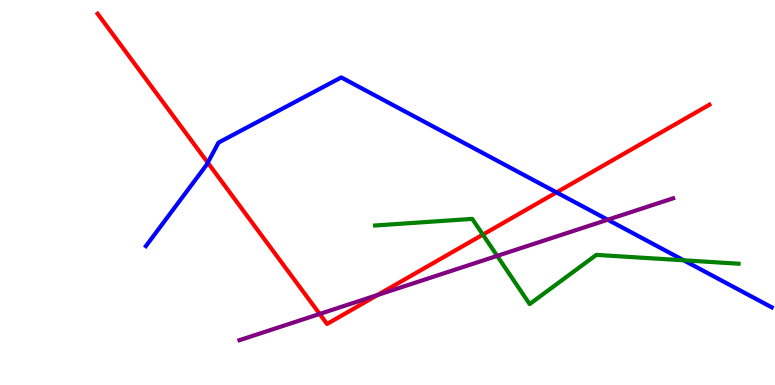[{'lines': ['blue', 'red'], 'intersections': [{'x': 2.68, 'y': 5.77}, {'x': 7.18, 'y': 5.0}]}, {'lines': ['green', 'red'], 'intersections': [{'x': 6.23, 'y': 3.91}]}, {'lines': ['purple', 'red'], 'intersections': [{'x': 4.12, 'y': 1.85}, {'x': 4.87, 'y': 2.34}]}, {'lines': ['blue', 'green'], 'intersections': [{'x': 8.82, 'y': 3.24}]}, {'lines': ['blue', 'purple'], 'intersections': [{'x': 7.84, 'y': 4.29}]}, {'lines': ['green', 'purple'], 'intersections': [{'x': 6.42, 'y': 3.35}]}]